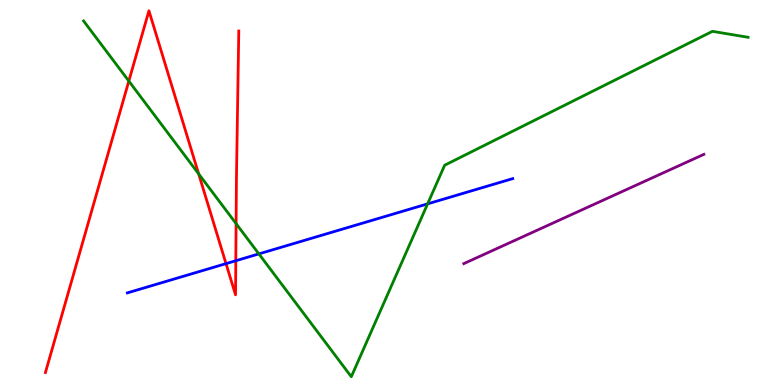[{'lines': ['blue', 'red'], 'intersections': [{'x': 2.92, 'y': 3.15}, {'x': 3.04, 'y': 3.23}]}, {'lines': ['green', 'red'], 'intersections': [{'x': 1.66, 'y': 7.89}, {'x': 2.56, 'y': 5.48}, {'x': 3.05, 'y': 4.19}]}, {'lines': ['purple', 'red'], 'intersections': []}, {'lines': ['blue', 'green'], 'intersections': [{'x': 3.34, 'y': 3.41}, {'x': 5.52, 'y': 4.7}]}, {'lines': ['blue', 'purple'], 'intersections': []}, {'lines': ['green', 'purple'], 'intersections': []}]